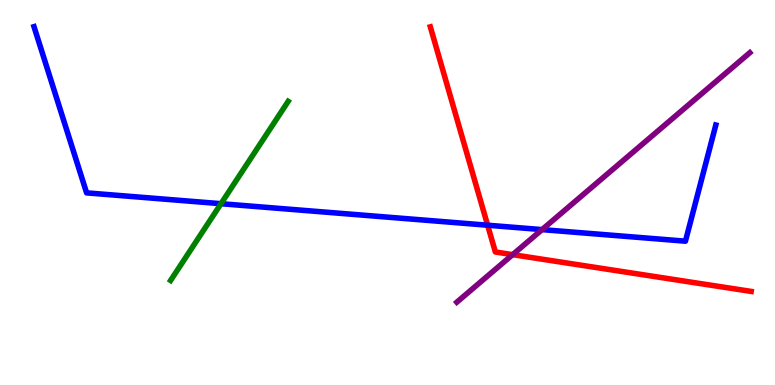[{'lines': ['blue', 'red'], 'intersections': [{'x': 6.29, 'y': 4.15}]}, {'lines': ['green', 'red'], 'intersections': []}, {'lines': ['purple', 'red'], 'intersections': [{'x': 6.61, 'y': 3.39}]}, {'lines': ['blue', 'green'], 'intersections': [{'x': 2.85, 'y': 4.71}]}, {'lines': ['blue', 'purple'], 'intersections': [{'x': 6.99, 'y': 4.04}]}, {'lines': ['green', 'purple'], 'intersections': []}]